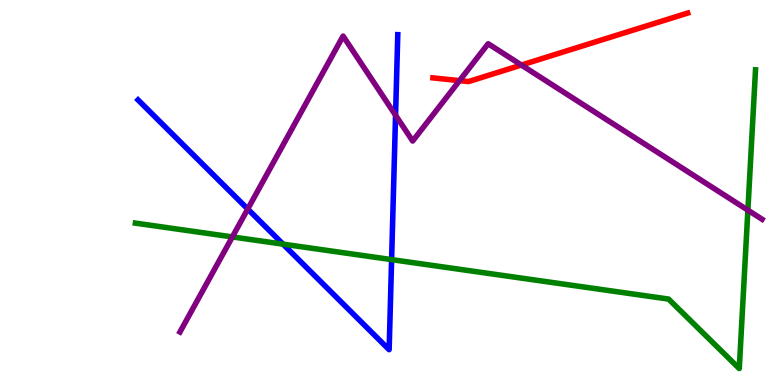[{'lines': ['blue', 'red'], 'intersections': []}, {'lines': ['green', 'red'], 'intersections': []}, {'lines': ['purple', 'red'], 'intersections': [{'x': 5.93, 'y': 7.91}, {'x': 6.73, 'y': 8.31}]}, {'lines': ['blue', 'green'], 'intersections': [{'x': 3.65, 'y': 3.66}, {'x': 5.05, 'y': 3.26}]}, {'lines': ['blue', 'purple'], 'intersections': [{'x': 3.2, 'y': 4.57}, {'x': 5.1, 'y': 7.01}]}, {'lines': ['green', 'purple'], 'intersections': [{'x': 3.0, 'y': 3.85}, {'x': 9.65, 'y': 4.54}]}]